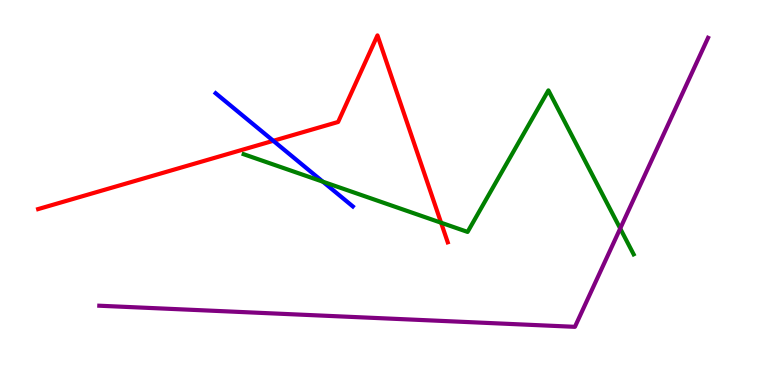[{'lines': ['blue', 'red'], 'intersections': [{'x': 3.53, 'y': 6.34}]}, {'lines': ['green', 'red'], 'intersections': [{'x': 5.69, 'y': 4.22}]}, {'lines': ['purple', 'red'], 'intersections': []}, {'lines': ['blue', 'green'], 'intersections': [{'x': 4.17, 'y': 5.28}]}, {'lines': ['blue', 'purple'], 'intersections': []}, {'lines': ['green', 'purple'], 'intersections': [{'x': 8.0, 'y': 4.06}]}]